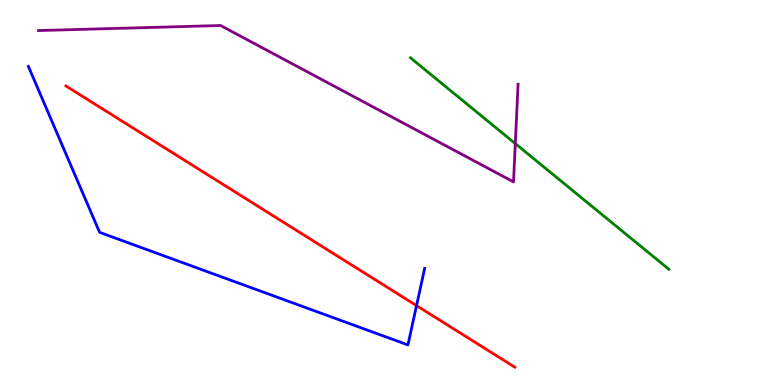[{'lines': ['blue', 'red'], 'intersections': [{'x': 5.37, 'y': 2.06}]}, {'lines': ['green', 'red'], 'intersections': []}, {'lines': ['purple', 'red'], 'intersections': []}, {'lines': ['blue', 'green'], 'intersections': []}, {'lines': ['blue', 'purple'], 'intersections': []}, {'lines': ['green', 'purple'], 'intersections': [{'x': 6.65, 'y': 6.27}]}]